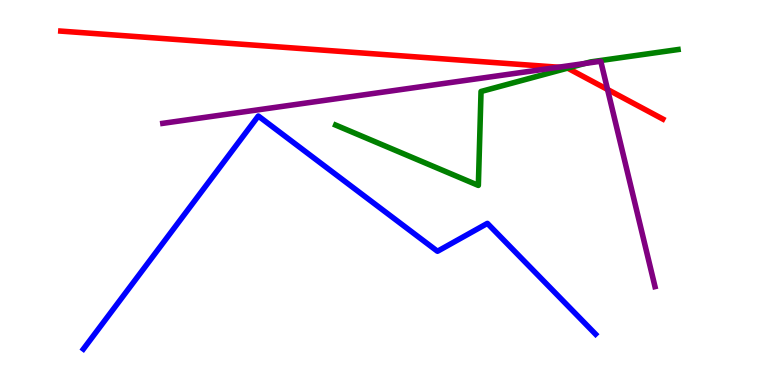[{'lines': ['blue', 'red'], 'intersections': []}, {'lines': ['green', 'red'], 'intersections': [{'x': 7.32, 'y': 8.23}]}, {'lines': ['purple', 'red'], 'intersections': [{'x': 7.21, 'y': 8.25}, {'x': 7.84, 'y': 7.68}]}, {'lines': ['blue', 'green'], 'intersections': []}, {'lines': ['blue', 'purple'], 'intersections': []}, {'lines': ['green', 'purple'], 'intersections': [{'x': 7.54, 'y': 8.35}]}]